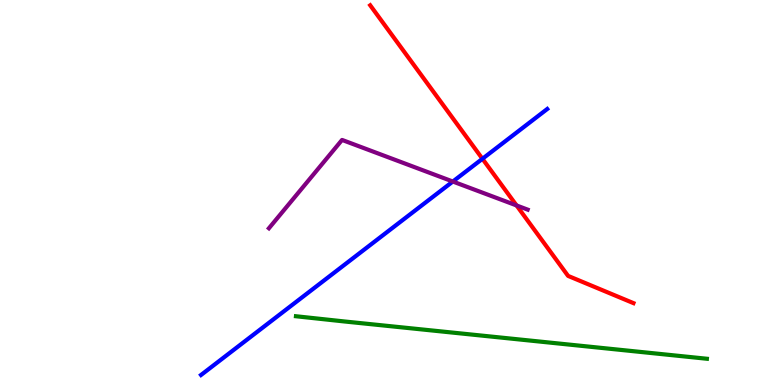[{'lines': ['blue', 'red'], 'intersections': [{'x': 6.23, 'y': 5.88}]}, {'lines': ['green', 'red'], 'intersections': []}, {'lines': ['purple', 'red'], 'intersections': [{'x': 6.67, 'y': 4.66}]}, {'lines': ['blue', 'green'], 'intersections': []}, {'lines': ['blue', 'purple'], 'intersections': [{'x': 5.84, 'y': 5.29}]}, {'lines': ['green', 'purple'], 'intersections': []}]